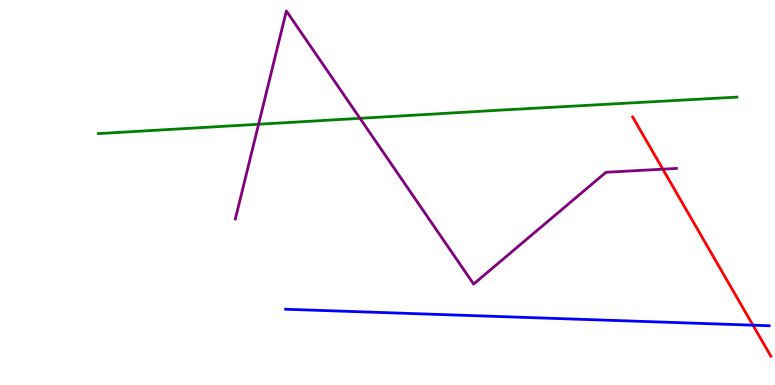[{'lines': ['blue', 'red'], 'intersections': [{'x': 9.72, 'y': 1.55}]}, {'lines': ['green', 'red'], 'intersections': []}, {'lines': ['purple', 'red'], 'intersections': [{'x': 8.55, 'y': 5.61}]}, {'lines': ['blue', 'green'], 'intersections': []}, {'lines': ['blue', 'purple'], 'intersections': []}, {'lines': ['green', 'purple'], 'intersections': [{'x': 3.34, 'y': 6.77}, {'x': 4.64, 'y': 6.93}]}]